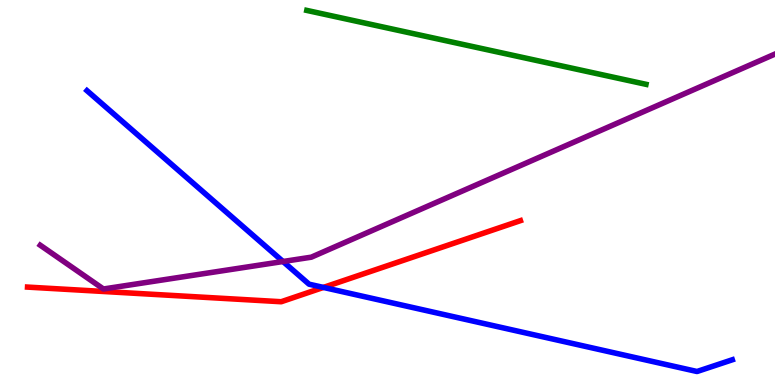[{'lines': ['blue', 'red'], 'intersections': [{'x': 4.17, 'y': 2.53}]}, {'lines': ['green', 'red'], 'intersections': []}, {'lines': ['purple', 'red'], 'intersections': []}, {'lines': ['blue', 'green'], 'intersections': []}, {'lines': ['blue', 'purple'], 'intersections': [{'x': 3.65, 'y': 3.21}]}, {'lines': ['green', 'purple'], 'intersections': []}]